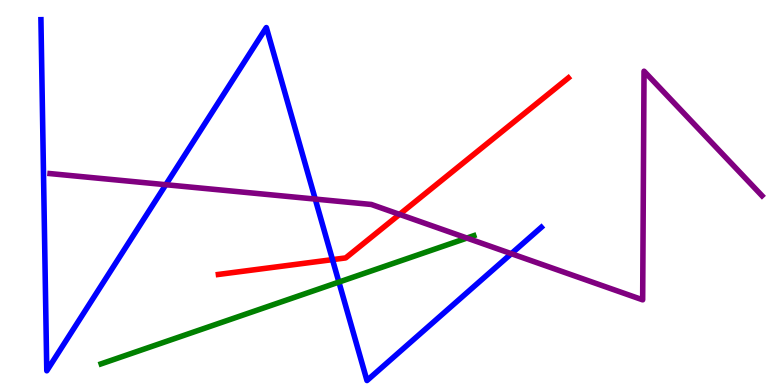[{'lines': ['blue', 'red'], 'intersections': [{'x': 4.29, 'y': 3.26}]}, {'lines': ['green', 'red'], 'intersections': []}, {'lines': ['purple', 'red'], 'intersections': [{'x': 5.16, 'y': 4.43}]}, {'lines': ['blue', 'green'], 'intersections': [{'x': 4.37, 'y': 2.67}]}, {'lines': ['blue', 'purple'], 'intersections': [{'x': 2.14, 'y': 5.2}, {'x': 4.07, 'y': 4.83}, {'x': 6.6, 'y': 3.41}]}, {'lines': ['green', 'purple'], 'intersections': [{'x': 6.02, 'y': 3.82}]}]